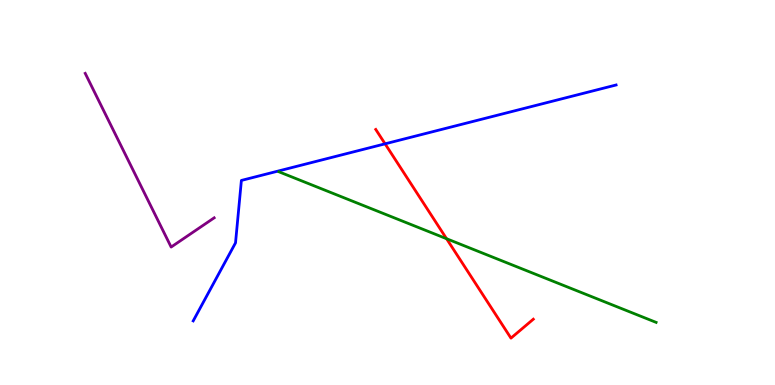[{'lines': ['blue', 'red'], 'intersections': [{'x': 4.97, 'y': 6.26}]}, {'lines': ['green', 'red'], 'intersections': [{'x': 5.76, 'y': 3.8}]}, {'lines': ['purple', 'red'], 'intersections': []}, {'lines': ['blue', 'green'], 'intersections': []}, {'lines': ['blue', 'purple'], 'intersections': []}, {'lines': ['green', 'purple'], 'intersections': []}]